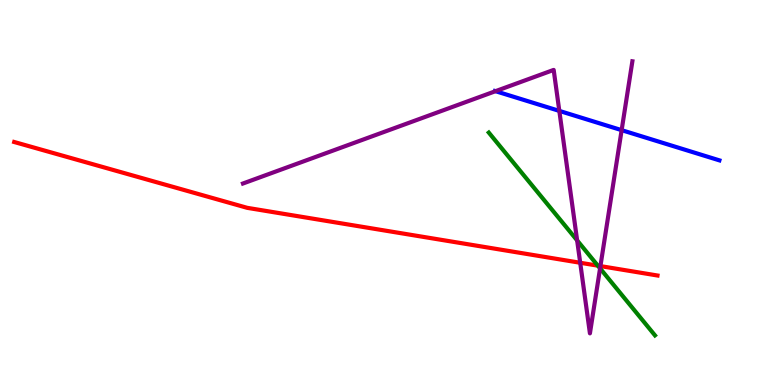[{'lines': ['blue', 'red'], 'intersections': []}, {'lines': ['green', 'red'], 'intersections': [{'x': 7.71, 'y': 3.1}]}, {'lines': ['purple', 'red'], 'intersections': [{'x': 7.49, 'y': 3.18}, {'x': 7.75, 'y': 3.09}]}, {'lines': ['blue', 'green'], 'intersections': []}, {'lines': ['blue', 'purple'], 'intersections': [{'x': 6.39, 'y': 7.63}, {'x': 7.22, 'y': 7.12}, {'x': 8.02, 'y': 6.62}]}, {'lines': ['green', 'purple'], 'intersections': [{'x': 7.45, 'y': 3.76}, {'x': 7.74, 'y': 3.03}]}]